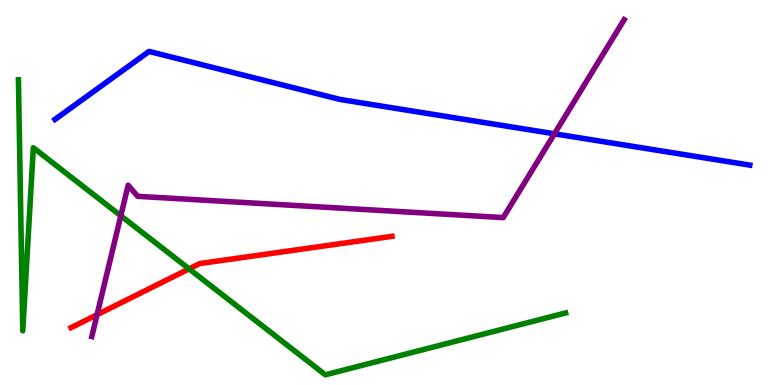[{'lines': ['blue', 'red'], 'intersections': []}, {'lines': ['green', 'red'], 'intersections': [{'x': 2.44, 'y': 3.02}]}, {'lines': ['purple', 'red'], 'intersections': [{'x': 1.25, 'y': 1.83}]}, {'lines': ['blue', 'green'], 'intersections': []}, {'lines': ['blue', 'purple'], 'intersections': [{'x': 7.15, 'y': 6.52}]}, {'lines': ['green', 'purple'], 'intersections': [{'x': 1.56, 'y': 4.4}]}]